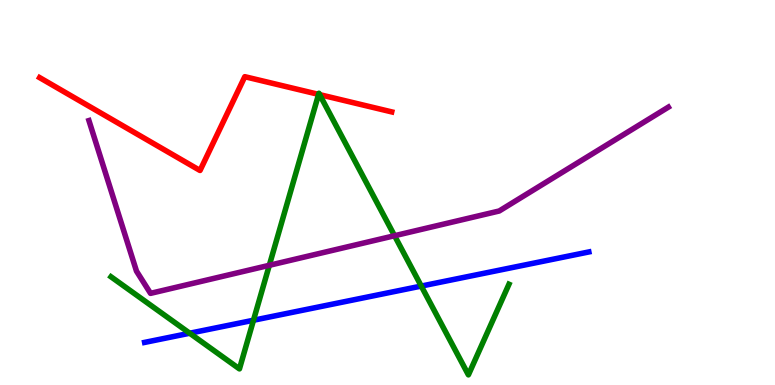[{'lines': ['blue', 'red'], 'intersections': []}, {'lines': ['green', 'red'], 'intersections': [{'x': 4.11, 'y': 7.55}, {'x': 4.12, 'y': 7.54}]}, {'lines': ['purple', 'red'], 'intersections': []}, {'lines': ['blue', 'green'], 'intersections': [{'x': 2.45, 'y': 1.34}, {'x': 3.27, 'y': 1.68}, {'x': 5.44, 'y': 2.57}]}, {'lines': ['blue', 'purple'], 'intersections': []}, {'lines': ['green', 'purple'], 'intersections': [{'x': 3.48, 'y': 3.11}, {'x': 5.09, 'y': 3.88}]}]